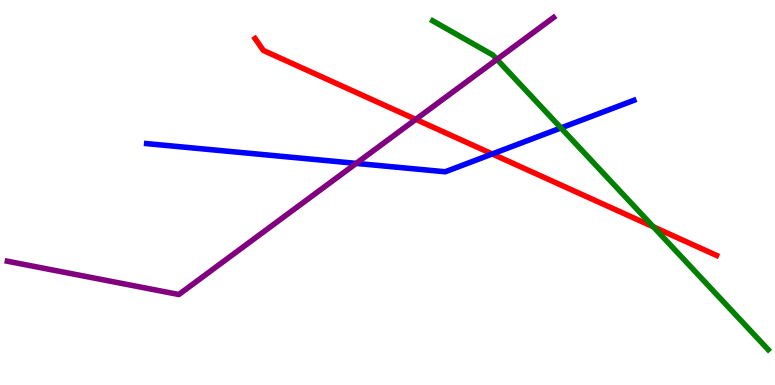[{'lines': ['blue', 'red'], 'intersections': [{'x': 6.35, 'y': 6.0}]}, {'lines': ['green', 'red'], 'intersections': [{'x': 8.43, 'y': 4.11}]}, {'lines': ['purple', 'red'], 'intersections': [{'x': 5.36, 'y': 6.9}]}, {'lines': ['blue', 'green'], 'intersections': [{'x': 7.24, 'y': 6.68}]}, {'lines': ['blue', 'purple'], 'intersections': [{'x': 4.6, 'y': 5.76}]}, {'lines': ['green', 'purple'], 'intersections': [{'x': 6.41, 'y': 8.46}]}]